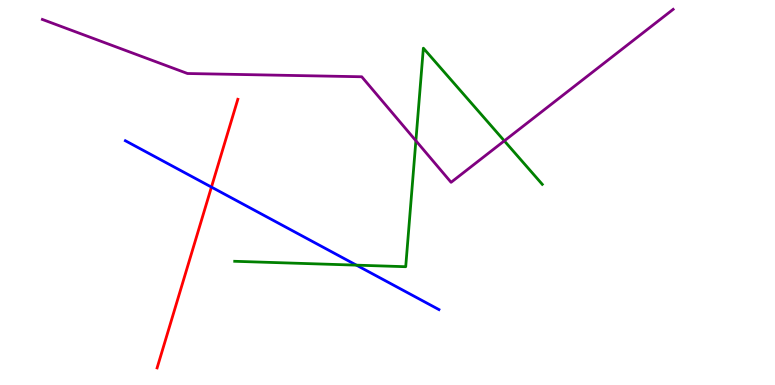[{'lines': ['blue', 'red'], 'intersections': [{'x': 2.73, 'y': 5.14}]}, {'lines': ['green', 'red'], 'intersections': []}, {'lines': ['purple', 'red'], 'intersections': []}, {'lines': ['blue', 'green'], 'intersections': [{'x': 4.6, 'y': 3.11}]}, {'lines': ['blue', 'purple'], 'intersections': []}, {'lines': ['green', 'purple'], 'intersections': [{'x': 5.37, 'y': 6.34}, {'x': 6.51, 'y': 6.34}]}]